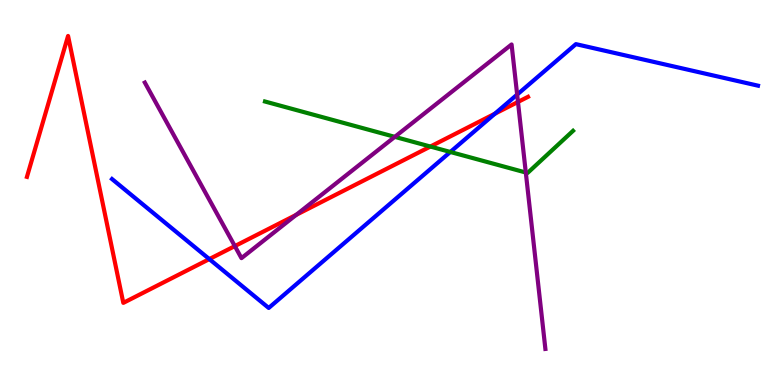[{'lines': ['blue', 'red'], 'intersections': [{'x': 2.7, 'y': 3.27}, {'x': 6.39, 'y': 7.05}]}, {'lines': ['green', 'red'], 'intersections': [{'x': 5.55, 'y': 6.19}]}, {'lines': ['purple', 'red'], 'intersections': [{'x': 3.03, 'y': 3.61}, {'x': 3.82, 'y': 4.42}, {'x': 6.68, 'y': 7.35}]}, {'lines': ['blue', 'green'], 'intersections': [{'x': 5.81, 'y': 6.05}]}, {'lines': ['blue', 'purple'], 'intersections': [{'x': 6.67, 'y': 7.54}]}, {'lines': ['green', 'purple'], 'intersections': [{'x': 5.09, 'y': 6.45}, {'x': 6.78, 'y': 5.52}]}]